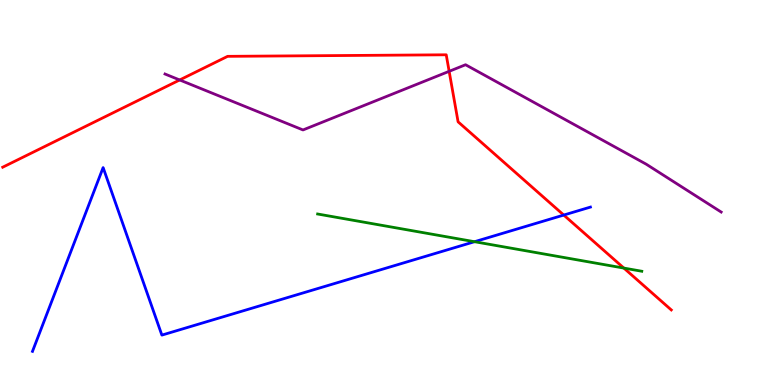[{'lines': ['blue', 'red'], 'intersections': [{'x': 7.27, 'y': 4.41}]}, {'lines': ['green', 'red'], 'intersections': [{'x': 8.05, 'y': 3.04}]}, {'lines': ['purple', 'red'], 'intersections': [{'x': 2.32, 'y': 7.92}, {'x': 5.8, 'y': 8.15}]}, {'lines': ['blue', 'green'], 'intersections': [{'x': 6.12, 'y': 3.72}]}, {'lines': ['blue', 'purple'], 'intersections': []}, {'lines': ['green', 'purple'], 'intersections': []}]